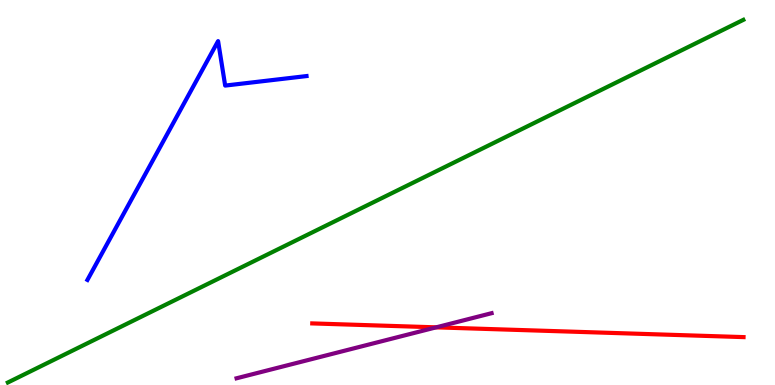[{'lines': ['blue', 'red'], 'intersections': []}, {'lines': ['green', 'red'], 'intersections': []}, {'lines': ['purple', 'red'], 'intersections': [{'x': 5.63, 'y': 1.5}]}, {'lines': ['blue', 'green'], 'intersections': []}, {'lines': ['blue', 'purple'], 'intersections': []}, {'lines': ['green', 'purple'], 'intersections': []}]